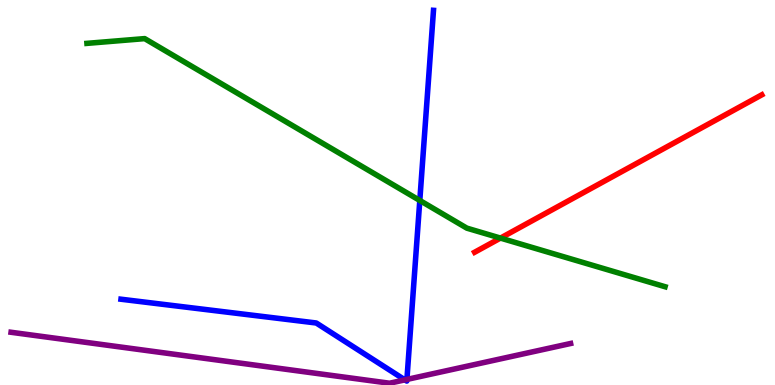[{'lines': ['blue', 'red'], 'intersections': []}, {'lines': ['green', 'red'], 'intersections': [{'x': 6.46, 'y': 3.82}]}, {'lines': ['purple', 'red'], 'intersections': []}, {'lines': ['blue', 'green'], 'intersections': [{'x': 5.42, 'y': 4.79}]}, {'lines': ['blue', 'purple'], 'intersections': [{'x': 5.22, 'y': 0.133}, {'x': 5.25, 'y': 0.145}]}, {'lines': ['green', 'purple'], 'intersections': []}]